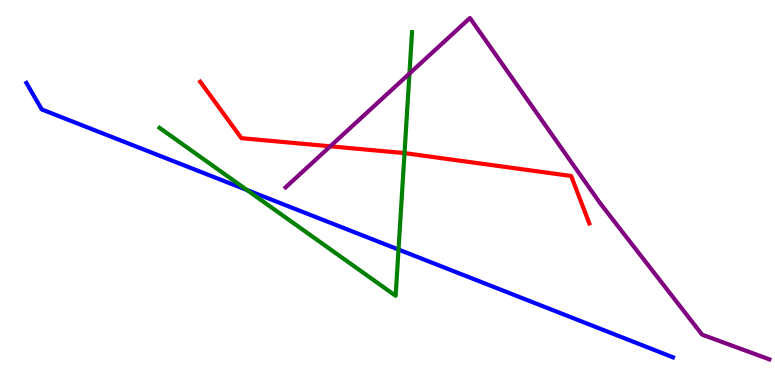[{'lines': ['blue', 'red'], 'intersections': []}, {'lines': ['green', 'red'], 'intersections': [{'x': 5.22, 'y': 6.02}]}, {'lines': ['purple', 'red'], 'intersections': [{'x': 4.26, 'y': 6.2}]}, {'lines': ['blue', 'green'], 'intersections': [{'x': 3.19, 'y': 5.06}, {'x': 5.14, 'y': 3.52}]}, {'lines': ['blue', 'purple'], 'intersections': []}, {'lines': ['green', 'purple'], 'intersections': [{'x': 5.28, 'y': 8.09}]}]